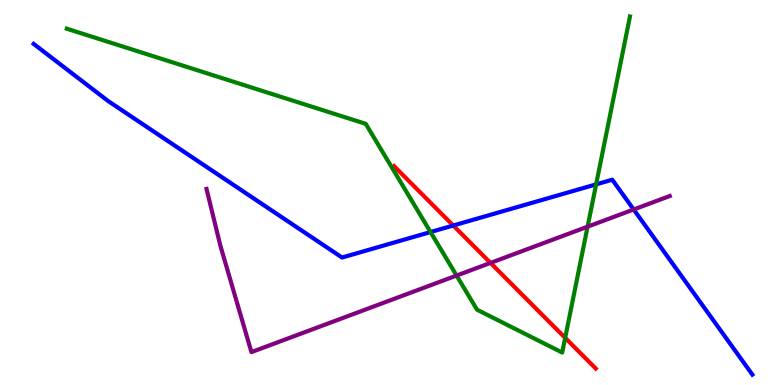[{'lines': ['blue', 'red'], 'intersections': [{'x': 5.85, 'y': 4.14}]}, {'lines': ['green', 'red'], 'intersections': [{'x': 7.29, 'y': 1.22}]}, {'lines': ['purple', 'red'], 'intersections': [{'x': 6.33, 'y': 3.17}]}, {'lines': ['blue', 'green'], 'intersections': [{'x': 5.56, 'y': 3.97}, {'x': 7.69, 'y': 5.21}]}, {'lines': ['blue', 'purple'], 'intersections': [{'x': 8.18, 'y': 4.56}]}, {'lines': ['green', 'purple'], 'intersections': [{'x': 5.89, 'y': 2.84}, {'x': 7.58, 'y': 4.11}]}]